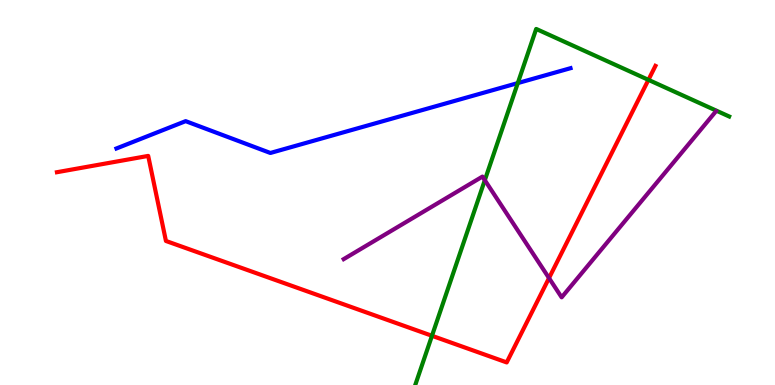[{'lines': ['blue', 'red'], 'intersections': []}, {'lines': ['green', 'red'], 'intersections': [{'x': 5.57, 'y': 1.28}, {'x': 8.37, 'y': 7.93}]}, {'lines': ['purple', 'red'], 'intersections': [{'x': 7.08, 'y': 2.78}]}, {'lines': ['blue', 'green'], 'intersections': [{'x': 6.68, 'y': 7.84}]}, {'lines': ['blue', 'purple'], 'intersections': []}, {'lines': ['green', 'purple'], 'intersections': [{'x': 6.26, 'y': 5.32}]}]